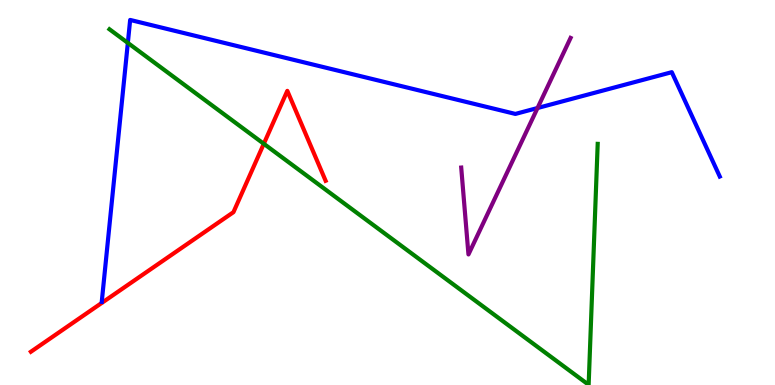[{'lines': ['blue', 'red'], 'intersections': []}, {'lines': ['green', 'red'], 'intersections': [{'x': 3.4, 'y': 6.27}]}, {'lines': ['purple', 'red'], 'intersections': []}, {'lines': ['blue', 'green'], 'intersections': [{'x': 1.65, 'y': 8.89}]}, {'lines': ['blue', 'purple'], 'intersections': [{'x': 6.94, 'y': 7.19}]}, {'lines': ['green', 'purple'], 'intersections': []}]